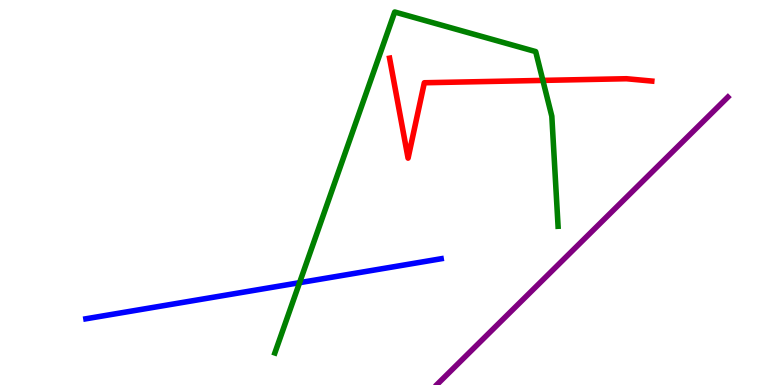[{'lines': ['blue', 'red'], 'intersections': []}, {'lines': ['green', 'red'], 'intersections': [{'x': 7.0, 'y': 7.91}]}, {'lines': ['purple', 'red'], 'intersections': []}, {'lines': ['blue', 'green'], 'intersections': [{'x': 3.87, 'y': 2.66}]}, {'lines': ['blue', 'purple'], 'intersections': []}, {'lines': ['green', 'purple'], 'intersections': []}]